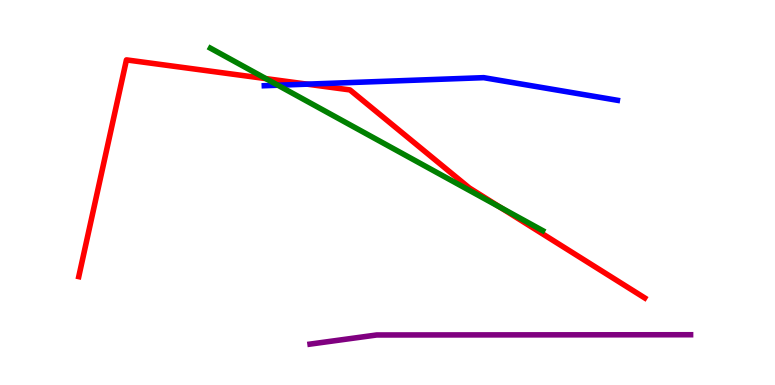[{'lines': ['blue', 'red'], 'intersections': [{'x': 3.96, 'y': 7.81}]}, {'lines': ['green', 'red'], 'intersections': [{'x': 3.43, 'y': 7.96}, {'x': 6.45, 'y': 4.62}]}, {'lines': ['purple', 'red'], 'intersections': []}, {'lines': ['blue', 'green'], 'intersections': [{'x': 3.59, 'y': 7.79}]}, {'lines': ['blue', 'purple'], 'intersections': []}, {'lines': ['green', 'purple'], 'intersections': []}]